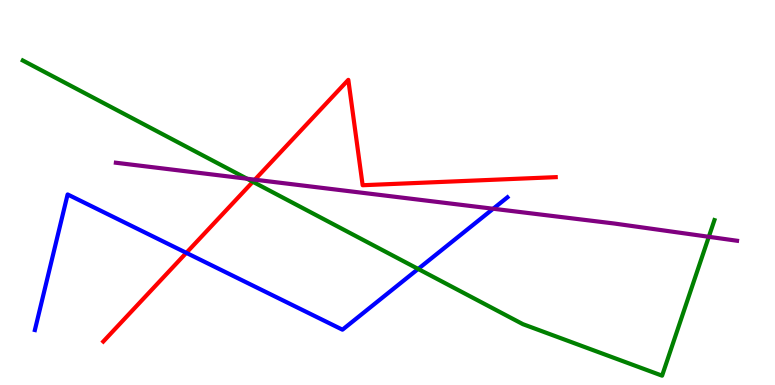[{'lines': ['blue', 'red'], 'intersections': [{'x': 2.4, 'y': 3.43}]}, {'lines': ['green', 'red'], 'intersections': [{'x': 3.26, 'y': 5.28}]}, {'lines': ['purple', 'red'], 'intersections': [{'x': 3.29, 'y': 5.33}]}, {'lines': ['blue', 'green'], 'intersections': [{'x': 5.4, 'y': 3.01}]}, {'lines': ['blue', 'purple'], 'intersections': [{'x': 6.36, 'y': 4.58}]}, {'lines': ['green', 'purple'], 'intersections': [{'x': 3.19, 'y': 5.36}, {'x': 9.15, 'y': 3.85}]}]